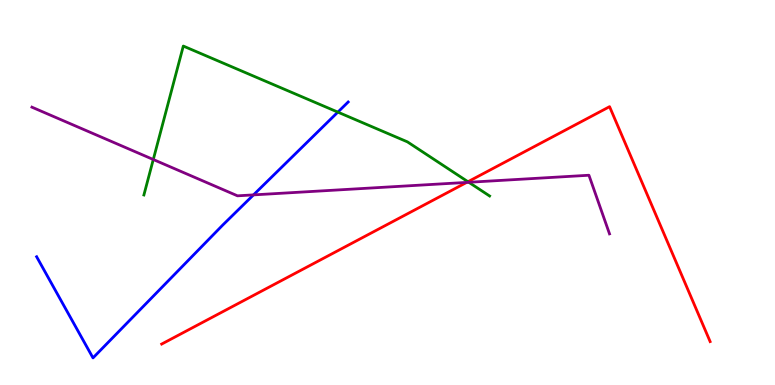[{'lines': ['blue', 'red'], 'intersections': []}, {'lines': ['green', 'red'], 'intersections': [{'x': 6.04, 'y': 5.28}]}, {'lines': ['purple', 'red'], 'intersections': [{'x': 6.02, 'y': 5.26}]}, {'lines': ['blue', 'green'], 'intersections': [{'x': 4.36, 'y': 7.09}]}, {'lines': ['blue', 'purple'], 'intersections': [{'x': 3.27, 'y': 4.94}]}, {'lines': ['green', 'purple'], 'intersections': [{'x': 1.98, 'y': 5.86}, {'x': 6.05, 'y': 5.27}]}]